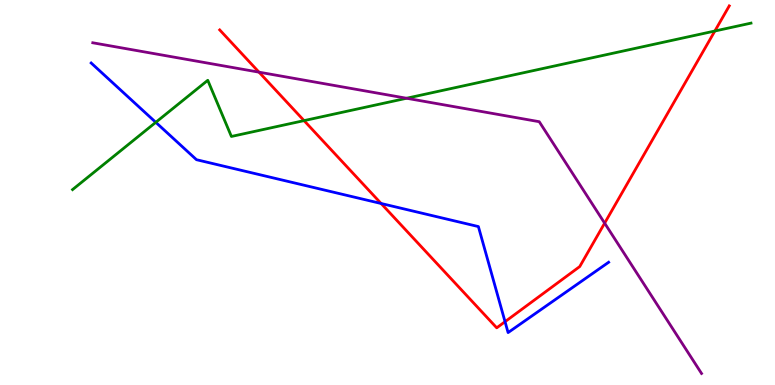[{'lines': ['blue', 'red'], 'intersections': [{'x': 4.92, 'y': 4.71}, {'x': 6.52, 'y': 1.64}]}, {'lines': ['green', 'red'], 'intersections': [{'x': 3.92, 'y': 6.87}, {'x': 9.22, 'y': 9.19}]}, {'lines': ['purple', 'red'], 'intersections': [{'x': 3.34, 'y': 8.13}, {'x': 7.8, 'y': 4.2}]}, {'lines': ['blue', 'green'], 'intersections': [{'x': 2.01, 'y': 6.82}]}, {'lines': ['blue', 'purple'], 'intersections': []}, {'lines': ['green', 'purple'], 'intersections': [{'x': 5.25, 'y': 7.45}]}]